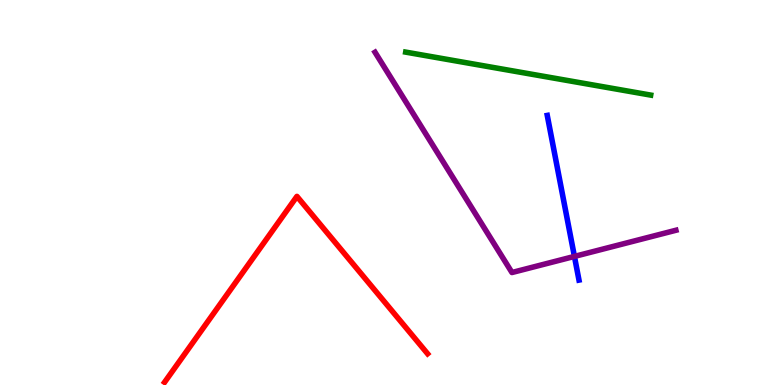[{'lines': ['blue', 'red'], 'intersections': []}, {'lines': ['green', 'red'], 'intersections': []}, {'lines': ['purple', 'red'], 'intersections': []}, {'lines': ['blue', 'green'], 'intersections': []}, {'lines': ['blue', 'purple'], 'intersections': [{'x': 7.41, 'y': 3.34}]}, {'lines': ['green', 'purple'], 'intersections': []}]